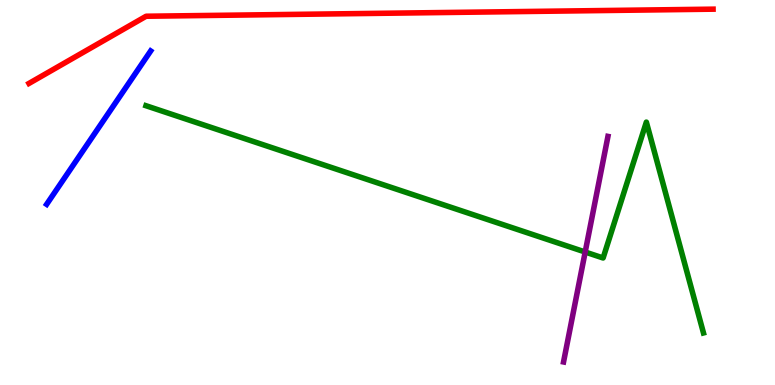[{'lines': ['blue', 'red'], 'intersections': []}, {'lines': ['green', 'red'], 'intersections': []}, {'lines': ['purple', 'red'], 'intersections': []}, {'lines': ['blue', 'green'], 'intersections': []}, {'lines': ['blue', 'purple'], 'intersections': []}, {'lines': ['green', 'purple'], 'intersections': [{'x': 7.55, 'y': 3.45}]}]